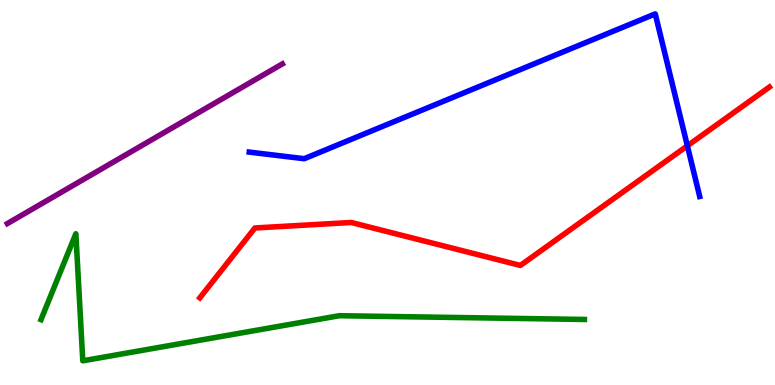[{'lines': ['blue', 'red'], 'intersections': [{'x': 8.87, 'y': 6.21}]}, {'lines': ['green', 'red'], 'intersections': []}, {'lines': ['purple', 'red'], 'intersections': []}, {'lines': ['blue', 'green'], 'intersections': []}, {'lines': ['blue', 'purple'], 'intersections': []}, {'lines': ['green', 'purple'], 'intersections': []}]